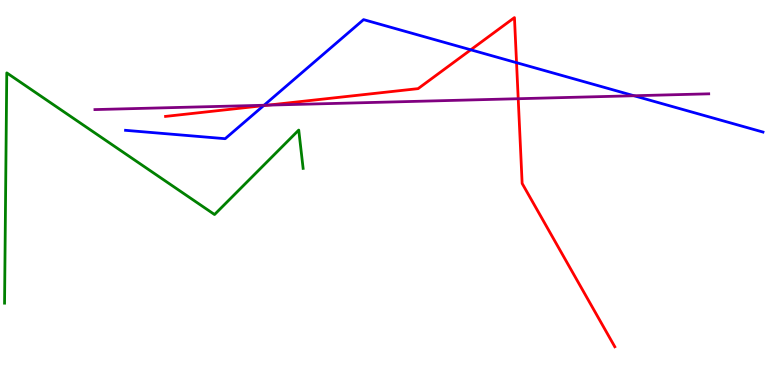[{'lines': ['blue', 'red'], 'intersections': [{'x': 3.4, 'y': 7.26}, {'x': 6.07, 'y': 8.71}, {'x': 6.67, 'y': 8.37}]}, {'lines': ['green', 'red'], 'intersections': []}, {'lines': ['purple', 'red'], 'intersections': [{'x': 3.46, 'y': 7.27}, {'x': 6.69, 'y': 7.44}]}, {'lines': ['blue', 'green'], 'intersections': []}, {'lines': ['blue', 'purple'], 'intersections': [{'x': 3.41, 'y': 7.27}, {'x': 8.18, 'y': 7.51}]}, {'lines': ['green', 'purple'], 'intersections': []}]